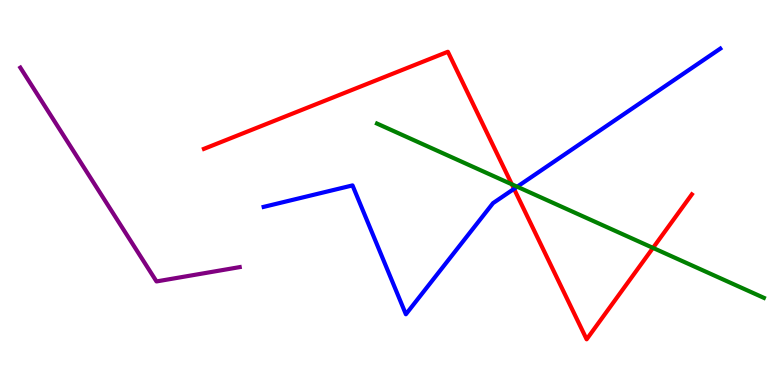[{'lines': ['blue', 'red'], 'intersections': [{'x': 6.63, 'y': 5.09}]}, {'lines': ['green', 'red'], 'intersections': [{'x': 6.6, 'y': 5.21}, {'x': 8.43, 'y': 3.56}]}, {'lines': ['purple', 'red'], 'intersections': []}, {'lines': ['blue', 'green'], 'intersections': [{'x': 6.67, 'y': 5.15}]}, {'lines': ['blue', 'purple'], 'intersections': []}, {'lines': ['green', 'purple'], 'intersections': []}]